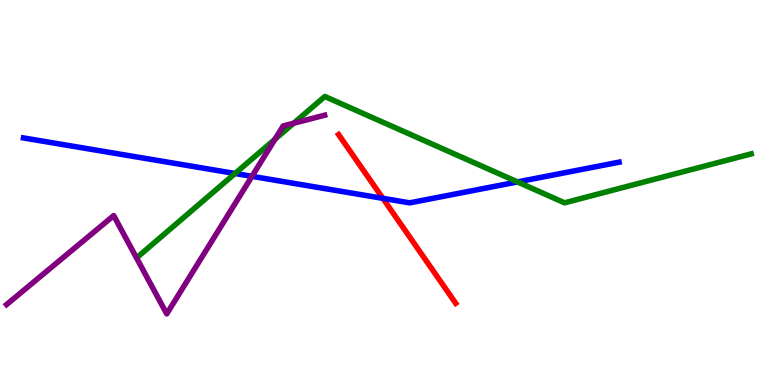[{'lines': ['blue', 'red'], 'intersections': [{'x': 4.94, 'y': 4.85}]}, {'lines': ['green', 'red'], 'intersections': []}, {'lines': ['purple', 'red'], 'intersections': []}, {'lines': ['blue', 'green'], 'intersections': [{'x': 3.03, 'y': 5.49}, {'x': 6.68, 'y': 5.27}]}, {'lines': ['blue', 'purple'], 'intersections': [{'x': 3.25, 'y': 5.42}]}, {'lines': ['green', 'purple'], 'intersections': [{'x': 3.55, 'y': 6.38}, {'x': 3.79, 'y': 6.8}]}]